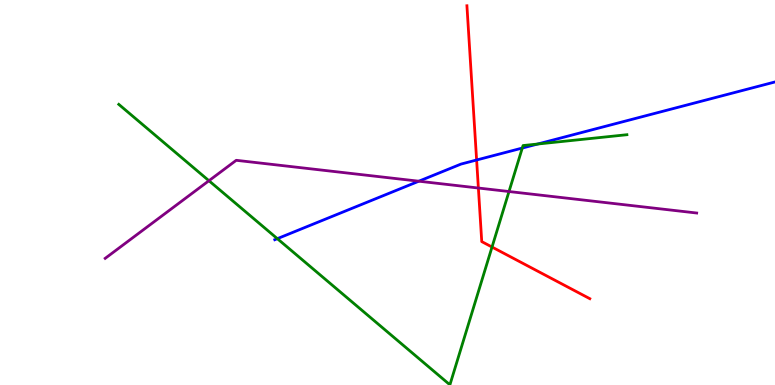[{'lines': ['blue', 'red'], 'intersections': [{'x': 6.15, 'y': 5.84}]}, {'lines': ['green', 'red'], 'intersections': [{'x': 6.35, 'y': 3.58}]}, {'lines': ['purple', 'red'], 'intersections': [{'x': 6.17, 'y': 5.12}]}, {'lines': ['blue', 'green'], 'intersections': [{'x': 3.58, 'y': 3.8}, {'x': 6.74, 'y': 6.15}, {'x': 6.94, 'y': 6.26}]}, {'lines': ['blue', 'purple'], 'intersections': [{'x': 5.4, 'y': 5.29}]}, {'lines': ['green', 'purple'], 'intersections': [{'x': 2.7, 'y': 5.31}, {'x': 6.57, 'y': 5.03}]}]